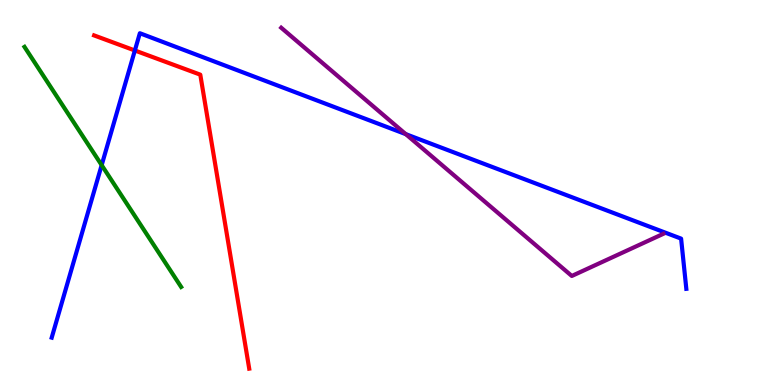[{'lines': ['blue', 'red'], 'intersections': [{'x': 1.74, 'y': 8.69}]}, {'lines': ['green', 'red'], 'intersections': []}, {'lines': ['purple', 'red'], 'intersections': []}, {'lines': ['blue', 'green'], 'intersections': [{'x': 1.31, 'y': 5.71}]}, {'lines': ['blue', 'purple'], 'intersections': [{'x': 5.24, 'y': 6.52}]}, {'lines': ['green', 'purple'], 'intersections': []}]